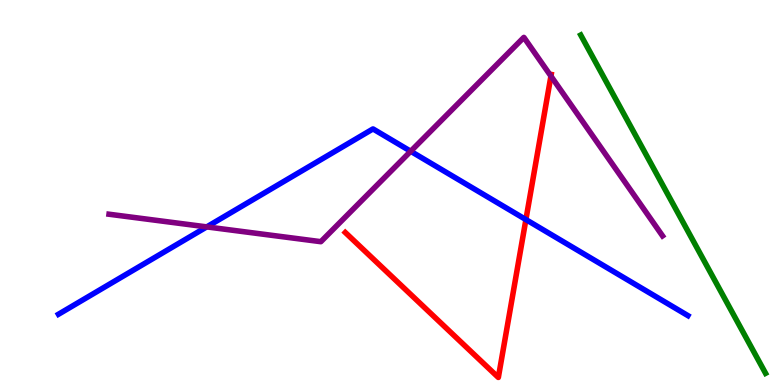[{'lines': ['blue', 'red'], 'intersections': [{'x': 6.79, 'y': 4.3}]}, {'lines': ['green', 'red'], 'intersections': []}, {'lines': ['purple', 'red'], 'intersections': [{'x': 7.11, 'y': 8.02}]}, {'lines': ['blue', 'green'], 'intersections': []}, {'lines': ['blue', 'purple'], 'intersections': [{'x': 2.67, 'y': 4.11}, {'x': 5.3, 'y': 6.07}]}, {'lines': ['green', 'purple'], 'intersections': []}]